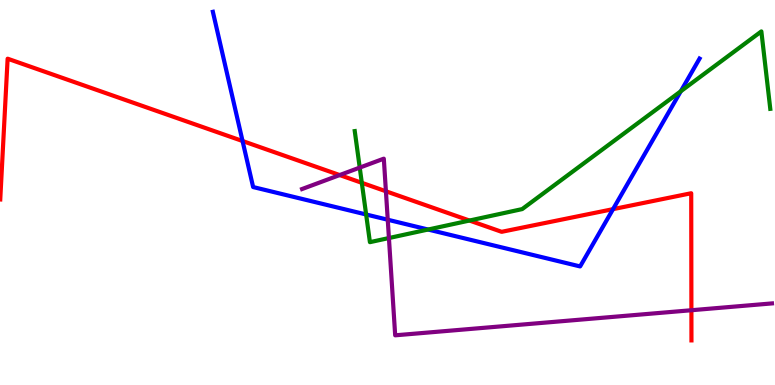[{'lines': ['blue', 'red'], 'intersections': [{'x': 3.13, 'y': 6.34}, {'x': 7.91, 'y': 4.57}]}, {'lines': ['green', 'red'], 'intersections': [{'x': 4.67, 'y': 5.25}, {'x': 6.06, 'y': 4.27}]}, {'lines': ['purple', 'red'], 'intersections': [{'x': 4.38, 'y': 5.45}, {'x': 4.98, 'y': 5.03}, {'x': 8.92, 'y': 1.94}]}, {'lines': ['blue', 'green'], 'intersections': [{'x': 4.72, 'y': 4.43}, {'x': 5.52, 'y': 4.04}, {'x': 8.78, 'y': 7.63}]}, {'lines': ['blue', 'purple'], 'intersections': [{'x': 5.0, 'y': 4.29}]}, {'lines': ['green', 'purple'], 'intersections': [{'x': 4.64, 'y': 5.65}, {'x': 5.02, 'y': 3.82}]}]